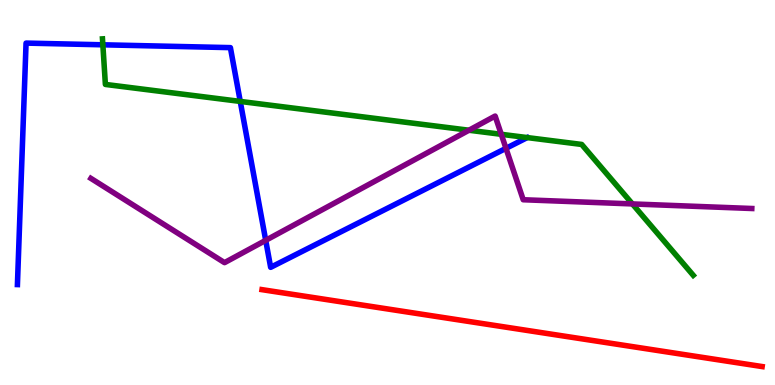[{'lines': ['blue', 'red'], 'intersections': []}, {'lines': ['green', 'red'], 'intersections': []}, {'lines': ['purple', 'red'], 'intersections': []}, {'lines': ['blue', 'green'], 'intersections': [{'x': 1.33, 'y': 8.84}, {'x': 3.1, 'y': 7.37}]}, {'lines': ['blue', 'purple'], 'intersections': [{'x': 3.43, 'y': 3.76}, {'x': 6.53, 'y': 6.15}]}, {'lines': ['green', 'purple'], 'intersections': [{'x': 6.05, 'y': 6.62}, {'x': 6.47, 'y': 6.51}, {'x': 8.16, 'y': 4.7}]}]